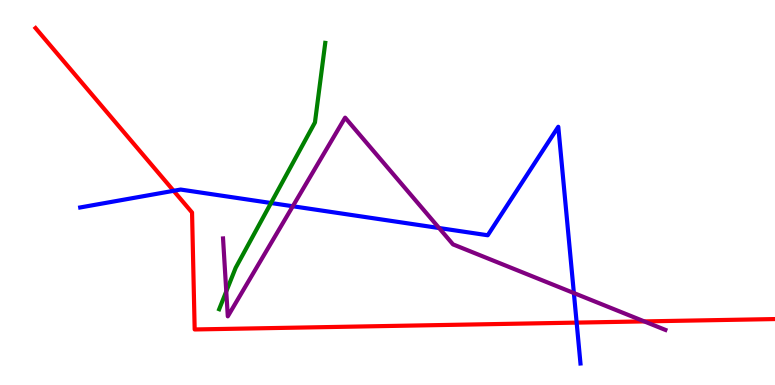[{'lines': ['blue', 'red'], 'intersections': [{'x': 2.24, 'y': 5.04}, {'x': 7.44, 'y': 1.62}]}, {'lines': ['green', 'red'], 'intersections': []}, {'lines': ['purple', 'red'], 'intersections': [{'x': 8.31, 'y': 1.65}]}, {'lines': ['blue', 'green'], 'intersections': [{'x': 3.5, 'y': 4.73}]}, {'lines': ['blue', 'purple'], 'intersections': [{'x': 3.78, 'y': 4.64}, {'x': 5.67, 'y': 4.08}, {'x': 7.4, 'y': 2.39}]}, {'lines': ['green', 'purple'], 'intersections': [{'x': 2.92, 'y': 2.43}]}]